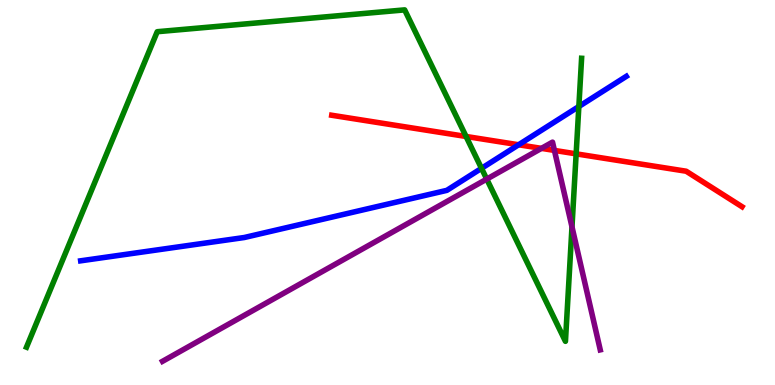[{'lines': ['blue', 'red'], 'intersections': [{'x': 6.69, 'y': 6.24}]}, {'lines': ['green', 'red'], 'intersections': [{'x': 6.01, 'y': 6.46}, {'x': 7.43, 'y': 6.0}]}, {'lines': ['purple', 'red'], 'intersections': [{'x': 6.99, 'y': 6.15}, {'x': 7.15, 'y': 6.09}]}, {'lines': ['blue', 'green'], 'intersections': [{'x': 6.21, 'y': 5.63}, {'x': 7.47, 'y': 7.23}]}, {'lines': ['blue', 'purple'], 'intersections': []}, {'lines': ['green', 'purple'], 'intersections': [{'x': 6.28, 'y': 5.35}, {'x': 7.38, 'y': 4.11}]}]